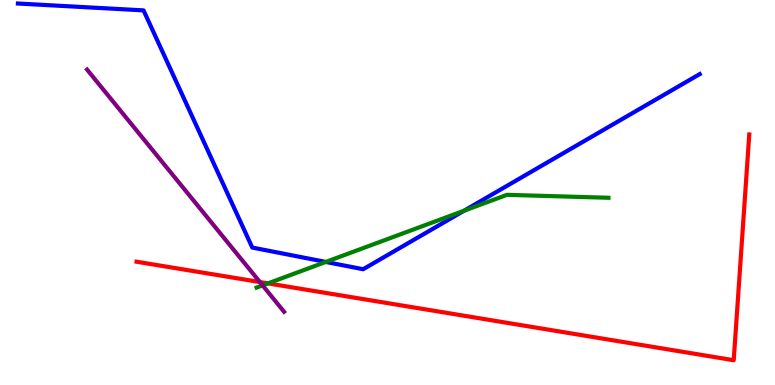[{'lines': ['blue', 'red'], 'intersections': []}, {'lines': ['green', 'red'], 'intersections': [{'x': 3.46, 'y': 2.64}]}, {'lines': ['purple', 'red'], 'intersections': [{'x': 3.35, 'y': 2.67}]}, {'lines': ['blue', 'green'], 'intersections': [{'x': 4.2, 'y': 3.2}, {'x': 5.99, 'y': 4.53}]}, {'lines': ['blue', 'purple'], 'intersections': []}, {'lines': ['green', 'purple'], 'intersections': [{'x': 3.39, 'y': 2.59}]}]